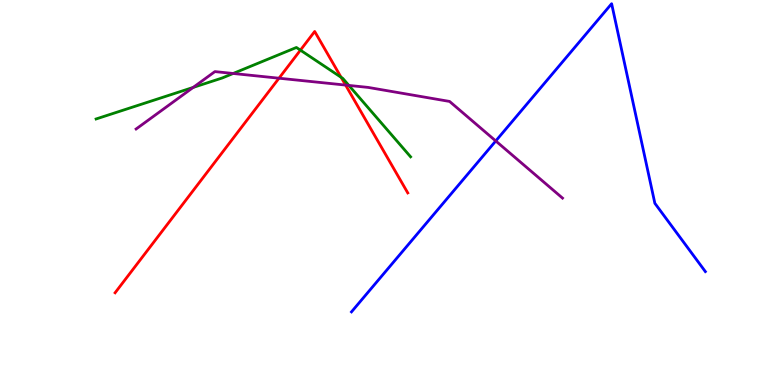[{'lines': ['blue', 'red'], 'intersections': []}, {'lines': ['green', 'red'], 'intersections': [{'x': 3.88, 'y': 8.7}, {'x': 4.4, 'y': 7.99}]}, {'lines': ['purple', 'red'], 'intersections': [{'x': 3.6, 'y': 7.97}, {'x': 4.46, 'y': 7.79}]}, {'lines': ['blue', 'green'], 'intersections': []}, {'lines': ['blue', 'purple'], 'intersections': [{'x': 6.4, 'y': 6.34}]}, {'lines': ['green', 'purple'], 'intersections': [{'x': 2.49, 'y': 7.73}, {'x': 3.01, 'y': 8.09}, {'x': 4.5, 'y': 7.78}]}]